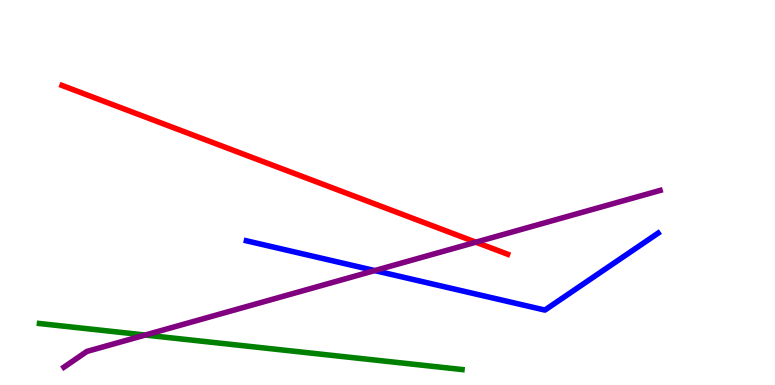[{'lines': ['blue', 'red'], 'intersections': []}, {'lines': ['green', 'red'], 'intersections': []}, {'lines': ['purple', 'red'], 'intersections': [{'x': 6.14, 'y': 3.71}]}, {'lines': ['blue', 'green'], 'intersections': []}, {'lines': ['blue', 'purple'], 'intersections': [{'x': 4.84, 'y': 2.97}]}, {'lines': ['green', 'purple'], 'intersections': [{'x': 1.87, 'y': 1.3}]}]